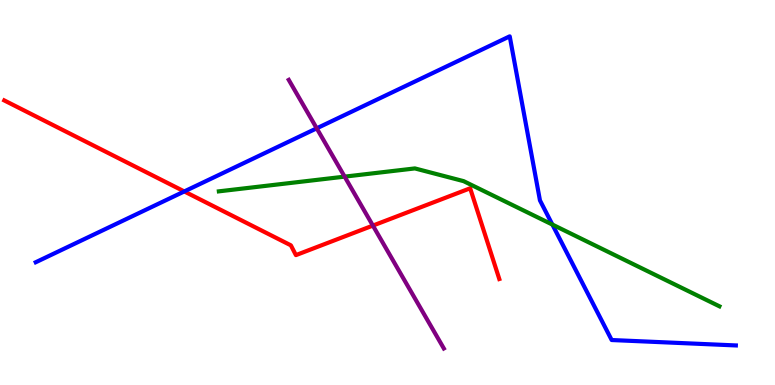[{'lines': ['blue', 'red'], 'intersections': [{'x': 2.38, 'y': 5.03}]}, {'lines': ['green', 'red'], 'intersections': []}, {'lines': ['purple', 'red'], 'intersections': [{'x': 4.81, 'y': 4.14}]}, {'lines': ['blue', 'green'], 'intersections': [{'x': 7.13, 'y': 4.17}]}, {'lines': ['blue', 'purple'], 'intersections': [{'x': 4.09, 'y': 6.67}]}, {'lines': ['green', 'purple'], 'intersections': [{'x': 4.45, 'y': 5.41}]}]